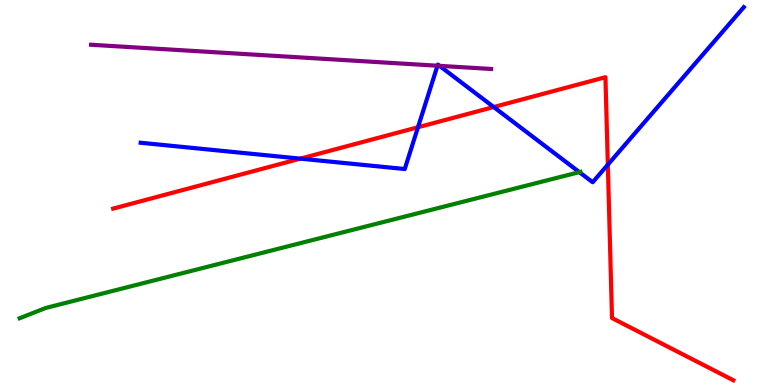[{'lines': ['blue', 'red'], 'intersections': [{'x': 3.88, 'y': 5.88}, {'x': 5.39, 'y': 6.7}, {'x': 6.37, 'y': 7.22}, {'x': 7.84, 'y': 5.72}]}, {'lines': ['green', 'red'], 'intersections': []}, {'lines': ['purple', 'red'], 'intersections': []}, {'lines': ['blue', 'green'], 'intersections': [{'x': 7.48, 'y': 5.53}]}, {'lines': ['blue', 'purple'], 'intersections': [{'x': 5.64, 'y': 8.29}, {'x': 5.67, 'y': 8.29}]}, {'lines': ['green', 'purple'], 'intersections': []}]